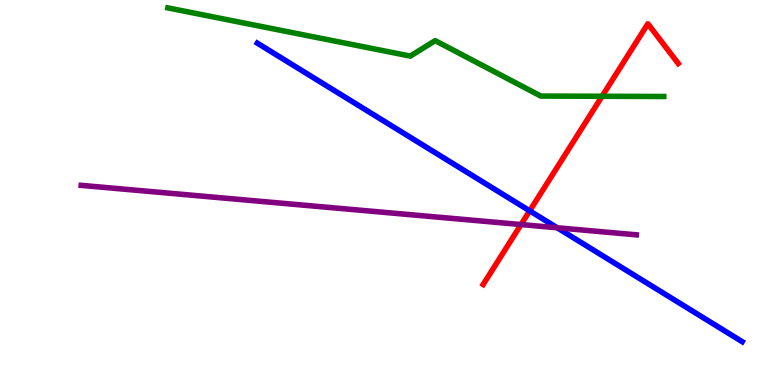[{'lines': ['blue', 'red'], 'intersections': [{'x': 6.83, 'y': 4.52}]}, {'lines': ['green', 'red'], 'intersections': [{'x': 7.77, 'y': 7.5}]}, {'lines': ['purple', 'red'], 'intersections': [{'x': 6.72, 'y': 4.17}]}, {'lines': ['blue', 'green'], 'intersections': []}, {'lines': ['blue', 'purple'], 'intersections': [{'x': 7.19, 'y': 4.08}]}, {'lines': ['green', 'purple'], 'intersections': []}]